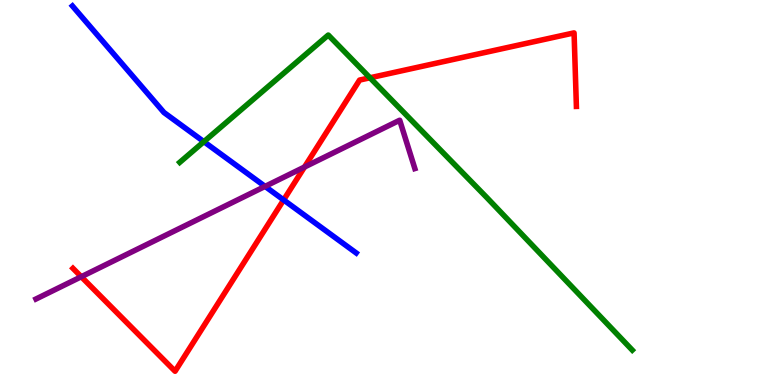[{'lines': ['blue', 'red'], 'intersections': [{'x': 3.66, 'y': 4.81}]}, {'lines': ['green', 'red'], 'intersections': [{'x': 4.77, 'y': 7.98}]}, {'lines': ['purple', 'red'], 'intersections': [{'x': 1.05, 'y': 2.81}, {'x': 3.93, 'y': 5.66}]}, {'lines': ['blue', 'green'], 'intersections': [{'x': 2.63, 'y': 6.32}]}, {'lines': ['blue', 'purple'], 'intersections': [{'x': 3.42, 'y': 5.16}]}, {'lines': ['green', 'purple'], 'intersections': []}]